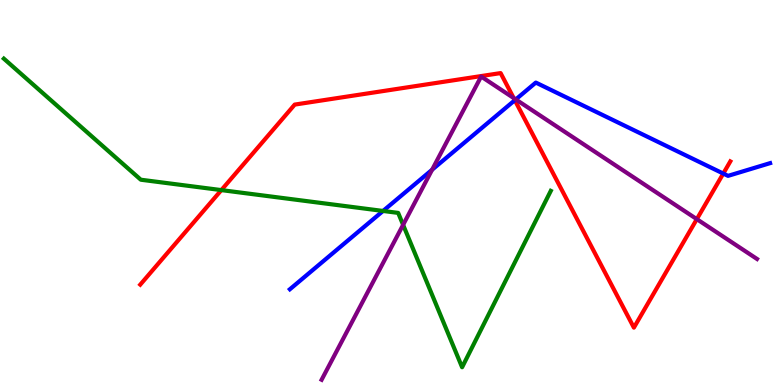[{'lines': ['blue', 'red'], 'intersections': [{'x': 6.64, 'y': 7.4}, {'x': 9.33, 'y': 5.49}]}, {'lines': ['green', 'red'], 'intersections': [{'x': 2.86, 'y': 5.06}]}, {'lines': ['purple', 'red'], 'intersections': [{'x': 6.63, 'y': 7.45}, {'x': 8.99, 'y': 4.31}]}, {'lines': ['blue', 'green'], 'intersections': [{'x': 4.94, 'y': 4.52}]}, {'lines': ['blue', 'purple'], 'intersections': [{'x': 5.58, 'y': 5.59}, {'x': 6.66, 'y': 7.42}]}, {'lines': ['green', 'purple'], 'intersections': [{'x': 5.2, 'y': 4.16}]}]